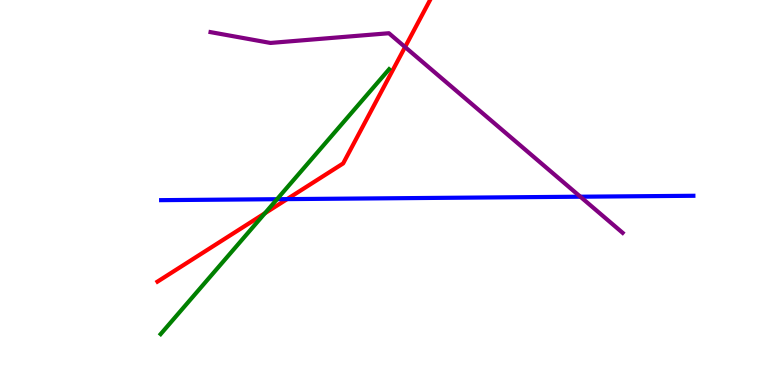[{'lines': ['blue', 'red'], 'intersections': [{'x': 3.7, 'y': 4.83}]}, {'lines': ['green', 'red'], 'intersections': [{'x': 3.42, 'y': 4.46}]}, {'lines': ['purple', 'red'], 'intersections': [{'x': 5.23, 'y': 8.78}]}, {'lines': ['blue', 'green'], 'intersections': [{'x': 3.57, 'y': 4.83}]}, {'lines': ['blue', 'purple'], 'intersections': [{'x': 7.49, 'y': 4.89}]}, {'lines': ['green', 'purple'], 'intersections': []}]